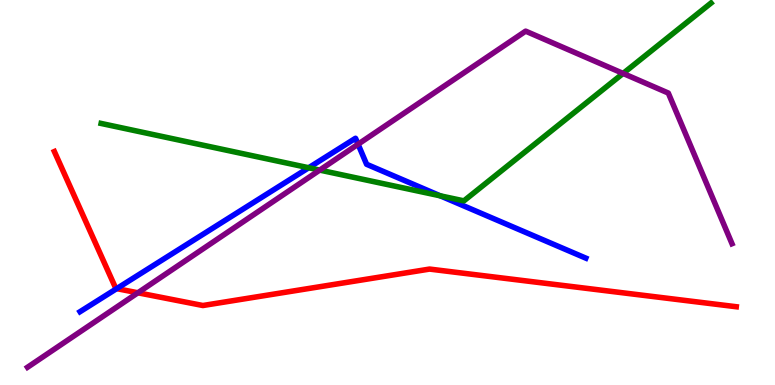[{'lines': ['blue', 'red'], 'intersections': [{'x': 1.51, 'y': 2.5}]}, {'lines': ['green', 'red'], 'intersections': []}, {'lines': ['purple', 'red'], 'intersections': [{'x': 1.78, 'y': 2.4}]}, {'lines': ['blue', 'green'], 'intersections': [{'x': 3.98, 'y': 5.64}, {'x': 5.68, 'y': 4.91}]}, {'lines': ['blue', 'purple'], 'intersections': [{'x': 4.62, 'y': 6.25}]}, {'lines': ['green', 'purple'], 'intersections': [{'x': 4.13, 'y': 5.58}, {'x': 8.04, 'y': 8.09}]}]